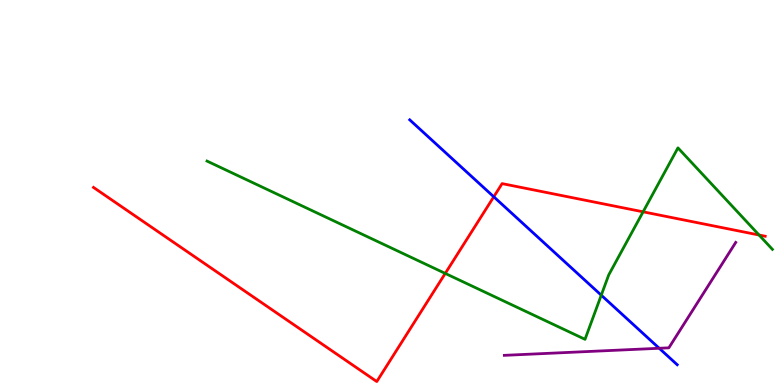[{'lines': ['blue', 'red'], 'intersections': [{'x': 6.37, 'y': 4.89}]}, {'lines': ['green', 'red'], 'intersections': [{'x': 5.75, 'y': 2.9}, {'x': 8.3, 'y': 4.5}, {'x': 9.79, 'y': 3.9}]}, {'lines': ['purple', 'red'], 'intersections': []}, {'lines': ['blue', 'green'], 'intersections': [{'x': 7.76, 'y': 2.33}]}, {'lines': ['blue', 'purple'], 'intersections': [{'x': 8.51, 'y': 0.954}]}, {'lines': ['green', 'purple'], 'intersections': []}]